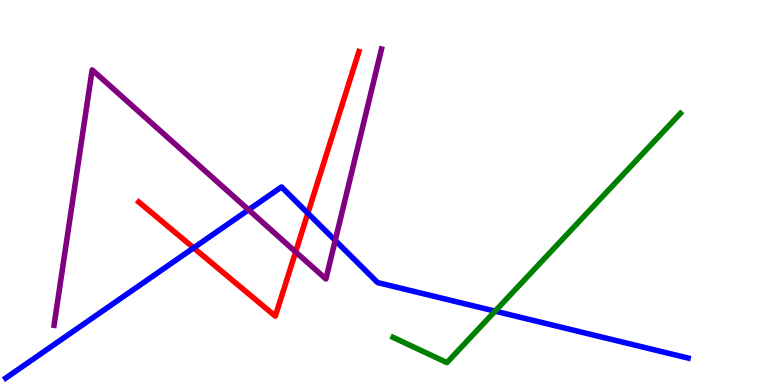[{'lines': ['blue', 'red'], 'intersections': [{'x': 2.5, 'y': 3.56}, {'x': 3.97, 'y': 4.46}]}, {'lines': ['green', 'red'], 'intersections': []}, {'lines': ['purple', 'red'], 'intersections': [{'x': 3.81, 'y': 3.46}]}, {'lines': ['blue', 'green'], 'intersections': [{'x': 6.39, 'y': 1.92}]}, {'lines': ['blue', 'purple'], 'intersections': [{'x': 3.21, 'y': 4.55}, {'x': 4.33, 'y': 3.76}]}, {'lines': ['green', 'purple'], 'intersections': []}]